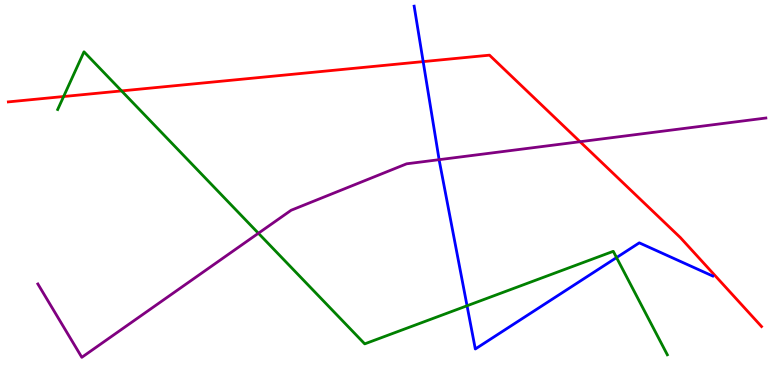[{'lines': ['blue', 'red'], 'intersections': [{'x': 5.46, 'y': 8.4}]}, {'lines': ['green', 'red'], 'intersections': [{'x': 0.821, 'y': 7.49}, {'x': 1.57, 'y': 7.64}]}, {'lines': ['purple', 'red'], 'intersections': [{'x': 7.48, 'y': 6.32}]}, {'lines': ['blue', 'green'], 'intersections': [{'x': 6.03, 'y': 2.06}, {'x': 7.96, 'y': 3.31}]}, {'lines': ['blue', 'purple'], 'intersections': [{'x': 5.67, 'y': 5.85}]}, {'lines': ['green', 'purple'], 'intersections': [{'x': 3.33, 'y': 3.94}]}]